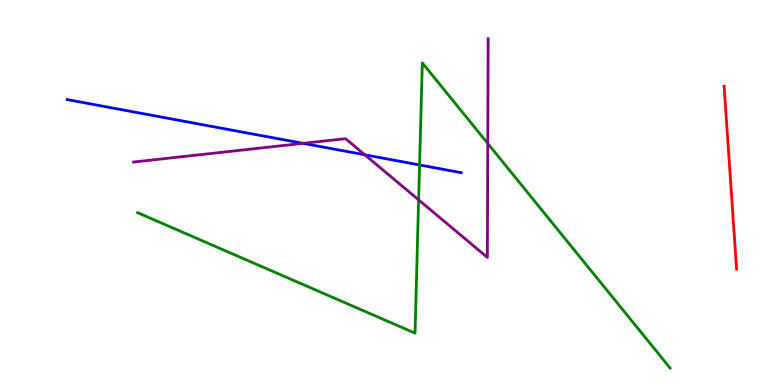[{'lines': ['blue', 'red'], 'intersections': []}, {'lines': ['green', 'red'], 'intersections': []}, {'lines': ['purple', 'red'], 'intersections': []}, {'lines': ['blue', 'green'], 'intersections': [{'x': 5.41, 'y': 5.72}]}, {'lines': ['blue', 'purple'], 'intersections': [{'x': 3.91, 'y': 6.28}, {'x': 4.71, 'y': 5.98}]}, {'lines': ['green', 'purple'], 'intersections': [{'x': 5.4, 'y': 4.81}, {'x': 6.29, 'y': 6.27}]}]